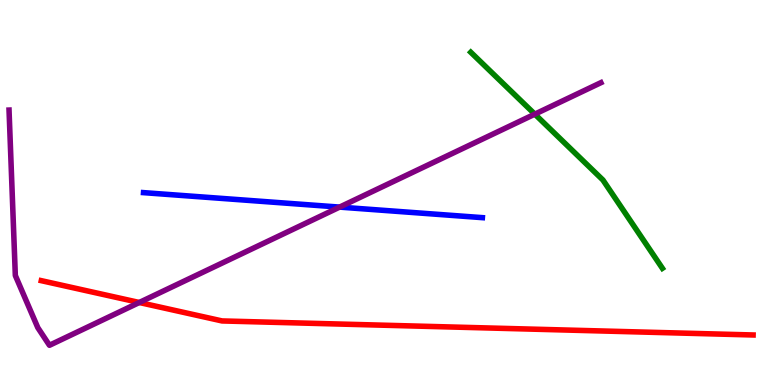[{'lines': ['blue', 'red'], 'intersections': []}, {'lines': ['green', 'red'], 'intersections': []}, {'lines': ['purple', 'red'], 'intersections': [{'x': 1.8, 'y': 2.14}]}, {'lines': ['blue', 'green'], 'intersections': []}, {'lines': ['blue', 'purple'], 'intersections': [{'x': 4.38, 'y': 4.62}]}, {'lines': ['green', 'purple'], 'intersections': [{'x': 6.9, 'y': 7.04}]}]